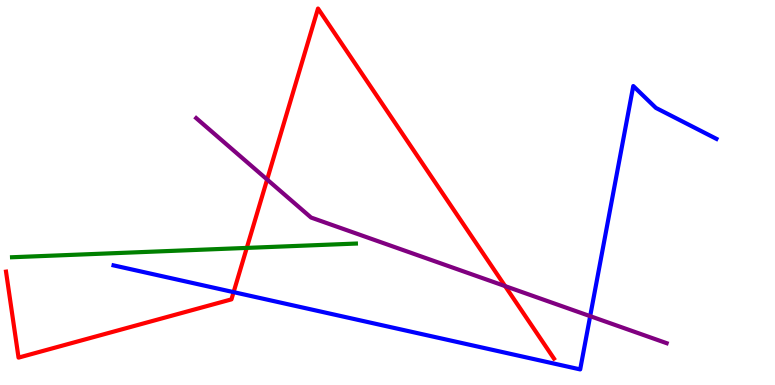[{'lines': ['blue', 'red'], 'intersections': [{'x': 3.01, 'y': 2.41}]}, {'lines': ['green', 'red'], 'intersections': [{'x': 3.18, 'y': 3.56}]}, {'lines': ['purple', 'red'], 'intersections': [{'x': 3.45, 'y': 5.34}, {'x': 6.52, 'y': 2.57}]}, {'lines': ['blue', 'green'], 'intersections': []}, {'lines': ['blue', 'purple'], 'intersections': [{'x': 7.62, 'y': 1.79}]}, {'lines': ['green', 'purple'], 'intersections': []}]